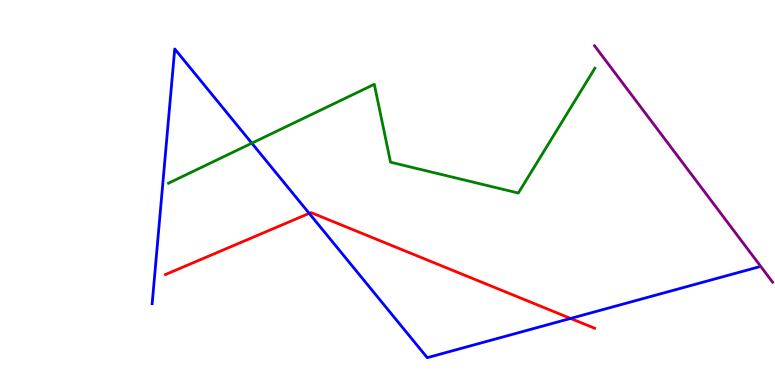[{'lines': ['blue', 'red'], 'intersections': [{'x': 3.99, 'y': 4.46}, {'x': 7.36, 'y': 1.73}]}, {'lines': ['green', 'red'], 'intersections': []}, {'lines': ['purple', 'red'], 'intersections': []}, {'lines': ['blue', 'green'], 'intersections': [{'x': 3.25, 'y': 6.28}]}, {'lines': ['blue', 'purple'], 'intersections': []}, {'lines': ['green', 'purple'], 'intersections': []}]